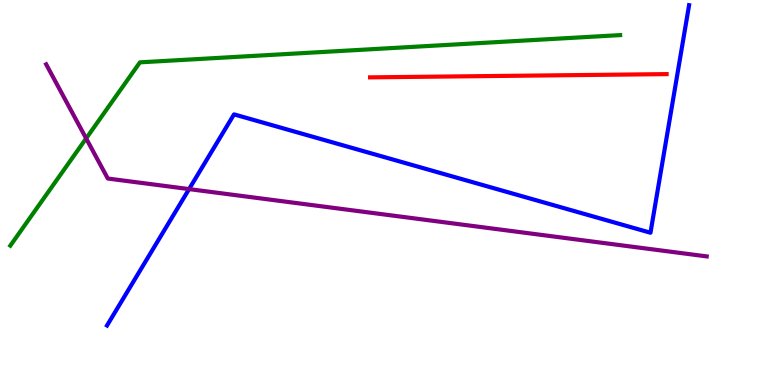[{'lines': ['blue', 'red'], 'intersections': []}, {'lines': ['green', 'red'], 'intersections': []}, {'lines': ['purple', 'red'], 'intersections': []}, {'lines': ['blue', 'green'], 'intersections': []}, {'lines': ['blue', 'purple'], 'intersections': [{'x': 2.44, 'y': 5.09}]}, {'lines': ['green', 'purple'], 'intersections': [{'x': 1.11, 'y': 6.4}]}]